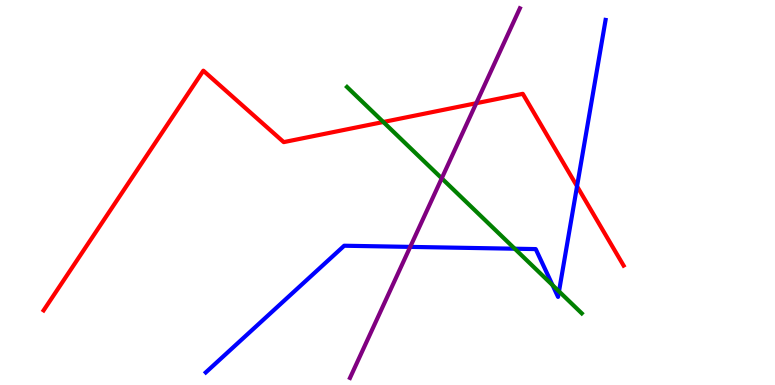[{'lines': ['blue', 'red'], 'intersections': [{'x': 7.45, 'y': 5.16}]}, {'lines': ['green', 'red'], 'intersections': [{'x': 4.95, 'y': 6.83}]}, {'lines': ['purple', 'red'], 'intersections': [{'x': 6.15, 'y': 7.32}]}, {'lines': ['blue', 'green'], 'intersections': [{'x': 6.64, 'y': 3.54}, {'x': 7.13, 'y': 2.59}, {'x': 7.21, 'y': 2.43}]}, {'lines': ['blue', 'purple'], 'intersections': [{'x': 5.29, 'y': 3.59}]}, {'lines': ['green', 'purple'], 'intersections': [{'x': 5.7, 'y': 5.37}]}]